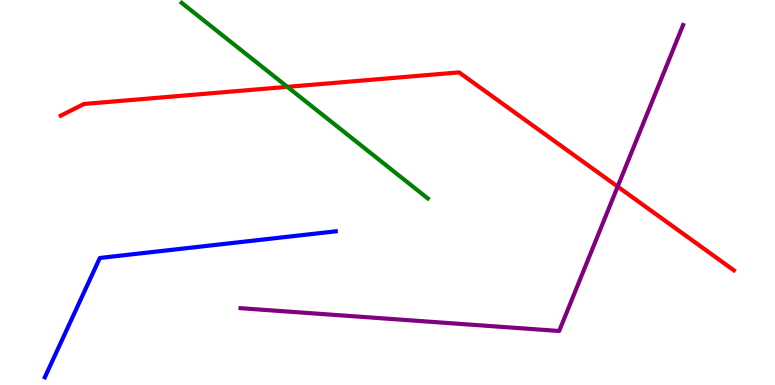[{'lines': ['blue', 'red'], 'intersections': []}, {'lines': ['green', 'red'], 'intersections': [{'x': 3.71, 'y': 7.74}]}, {'lines': ['purple', 'red'], 'intersections': [{'x': 7.97, 'y': 5.15}]}, {'lines': ['blue', 'green'], 'intersections': []}, {'lines': ['blue', 'purple'], 'intersections': []}, {'lines': ['green', 'purple'], 'intersections': []}]